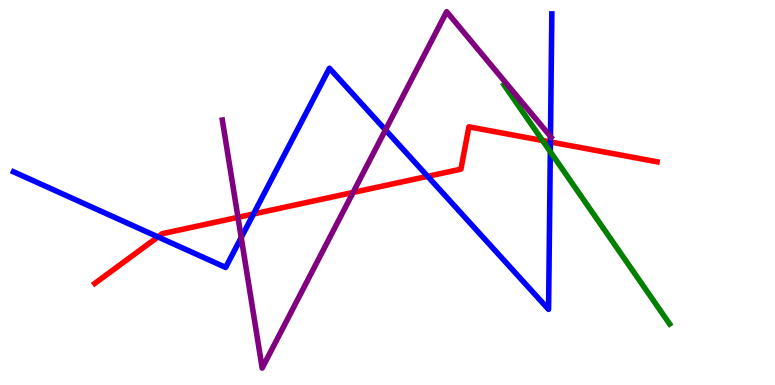[{'lines': ['blue', 'red'], 'intersections': [{'x': 2.04, 'y': 3.85}, {'x': 3.27, 'y': 4.44}, {'x': 5.52, 'y': 5.42}, {'x': 7.1, 'y': 6.31}]}, {'lines': ['green', 'red'], 'intersections': [{'x': 7.0, 'y': 6.35}]}, {'lines': ['purple', 'red'], 'intersections': [{'x': 3.07, 'y': 4.35}, {'x': 4.56, 'y': 5.0}]}, {'lines': ['blue', 'green'], 'intersections': [{'x': 7.1, 'y': 6.06}]}, {'lines': ['blue', 'purple'], 'intersections': [{'x': 3.11, 'y': 3.83}, {'x': 4.97, 'y': 6.63}, {'x': 7.1, 'y': 6.46}]}, {'lines': ['green', 'purple'], 'intersections': []}]